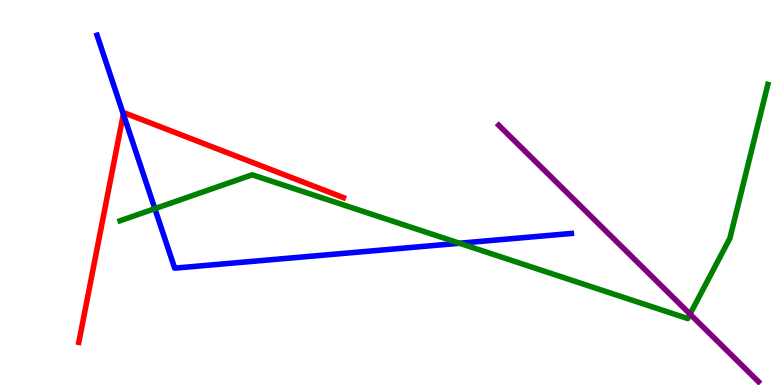[{'lines': ['blue', 'red'], 'intersections': [{'x': 1.59, 'y': 7.04}]}, {'lines': ['green', 'red'], 'intersections': []}, {'lines': ['purple', 'red'], 'intersections': []}, {'lines': ['blue', 'green'], 'intersections': [{'x': 2.0, 'y': 4.58}, {'x': 5.93, 'y': 3.68}]}, {'lines': ['blue', 'purple'], 'intersections': []}, {'lines': ['green', 'purple'], 'intersections': [{'x': 8.9, 'y': 1.84}]}]